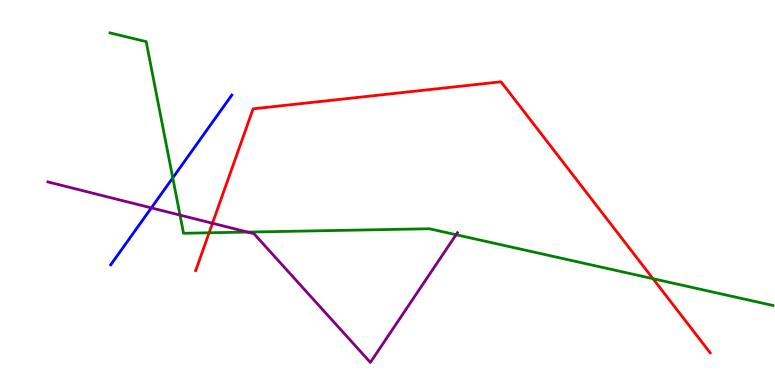[{'lines': ['blue', 'red'], 'intersections': []}, {'lines': ['green', 'red'], 'intersections': [{'x': 2.7, 'y': 3.95}, {'x': 8.43, 'y': 2.76}]}, {'lines': ['purple', 'red'], 'intersections': [{'x': 2.74, 'y': 4.2}]}, {'lines': ['blue', 'green'], 'intersections': [{'x': 2.23, 'y': 5.38}]}, {'lines': ['blue', 'purple'], 'intersections': [{'x': 1.95, 'y': 4.6}]}, {'lines': ['green', 'purple'], 'intersections': [{'x': 2.32, 'y': 4.41}, {'x': 3.2, 'y': 3.97}, {'x': 5.89, 'y': 3.9}]}]